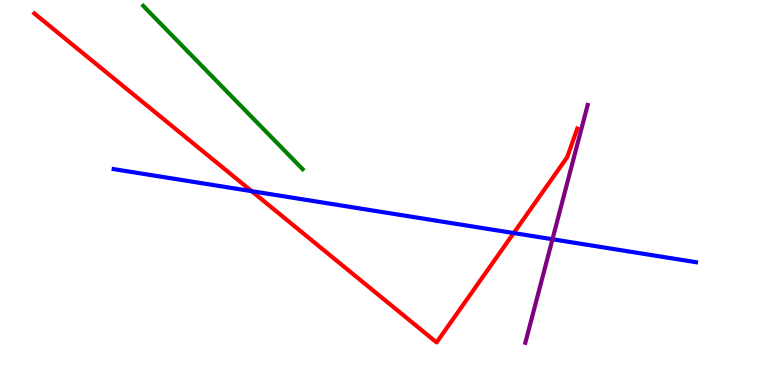[{'lines': ['blue', 'red'], 'intersections': [{'x': 3.25, 'y': 5.03}, {'x': 6.63, 'y': 3.95}]}, {'lines': ['green', 'red'], 'intersections': []}, {'lines': ['purple', 'red'], 'intersections': []}, {'lines': ['blue', 'green'], 'intersections': []}, {'lines': ['blue', 'purple'], 'intersections': [{'x': 7.13, 'y': 3.79}]}, {'lines': ['green', 'purple'], 'intersections': []}]